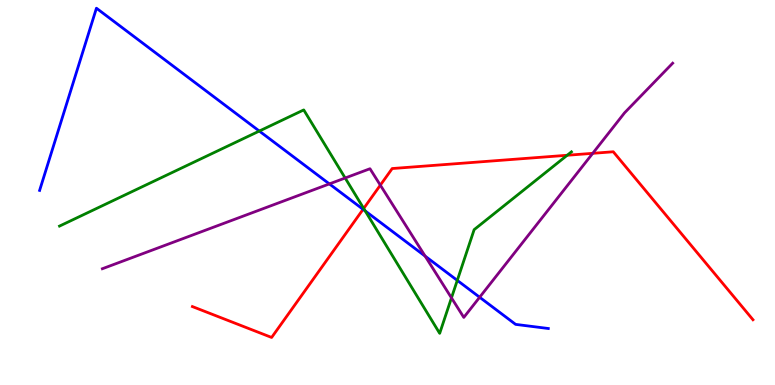[{'lines': ['blue', 'red'], 'intersections': [{'x': 4.68, 'y': 4.56}]}, {'lines': ['green', 'red'], 'intersections': [{'x': 4.69, 'y': 4.59}, {'x': 7.32, 'y': 5.97}]}, {'lines': ['purple', 'red'], 'intersections': [{'x': 4.91, 'y': 5.19}, {'x': 7.65, 'y': 6.02}]}, {'lines': ['blue', 'green'], 'intersections': [{'x': 3.35, 'y': 6.6}, {'x': 4.71, 'y': 4.52}, {'x': 5.9, 'y': 2.72}]}, {'lines': ['blue', 'purple'], 'intersections': [{'x': 4.25, 'y': 5.22}, {'x': 5.49, 'y': 3.35}, {'x': 6.19, 'y': 2.28}]}, {'lines': ['green', 'purple'], 'intersections': [{'x': 4.45, 'y': 5.38}, {'x': 5.83, 'y': 2.26}]}]